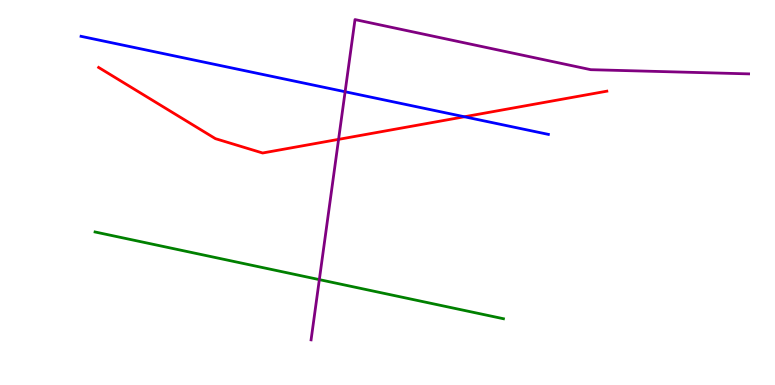[{'lines': ['blue', 'red'], 'intersections': [{'x': 5.99, 'y': 6.97}]}, {'lines': ['green', 'red'], 'intersections': []}, {'lines': ['purple', 'red'], 'intersections': [{'x': 4.37, 'y': 6.38}]}, {'lines': ['blue', 'green'], 'intersections': []}, {'lines': ['blue', 'purple'], 'intersections': [{'x': 4.45, 'y': 7.62}]}, {'lines': ['green', 'purple'], 'intersections': [{'x': 4.12, 'y': 2.74}]}]